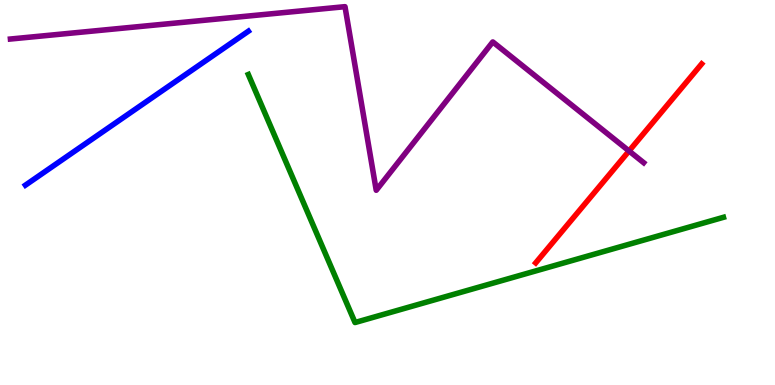[{'lines': ['blue', 'red'], 'intersections': []}, {'lines': ['green', 'red'], 'intersections': []}, {'lines': ['purple', 'red'], 'intersections': [{'x': 8.12, 'y': 6.08}]}, {'lines': ['blue', 'green'], 'intersections': []}, {'lines': ['blue', 'purple'], 'intersections': []}, {'lines': ['green', 'purple'], 'intersections': []}]